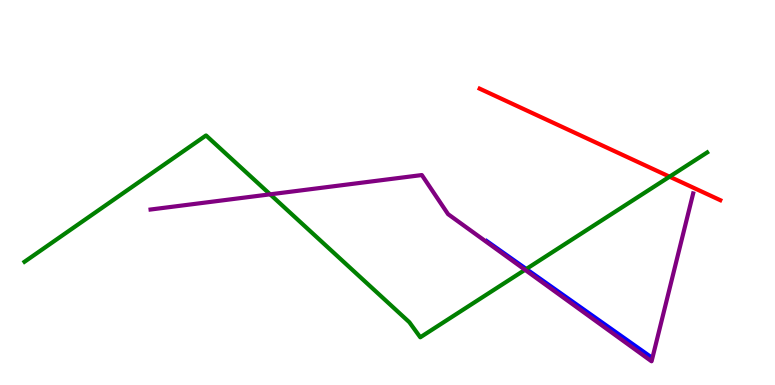[{'lines': ['blue', 'red'], 'intersections': []}, {'lines': ['green', 'red'], 'intersections': [{'x': 8.64, 'y': 5.41}]}, {'lines': ['purple', 'red'], 'intersections': []}, {'lines': ['blue', 'green'], 'intersections': [{'x': 6.79, 'y': 3.01}]}, {'lines': ['blue', 'purple'], 'intersections': []}, {'lines': ['green', 'purple'], 'intersections': [{'x': 3.49, 'y': 4.95}, {'x': 6.77, 'y': 2.99}]}]